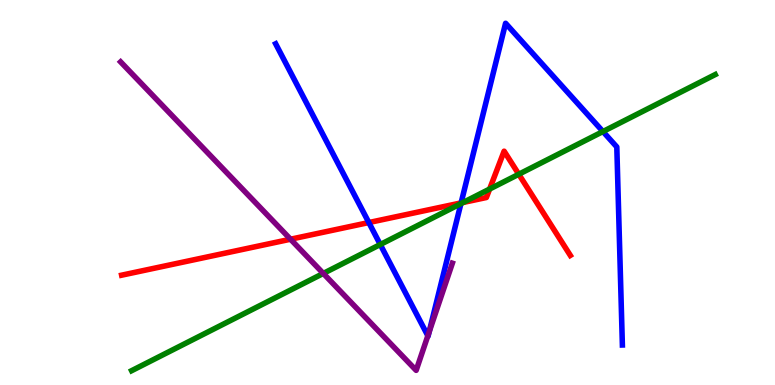[{'lines': ['blue', 'red'], 'intersections': [{'x': 4.76, 'y': 4.22}, {'x': 5.95, 'y': 4.73}]}, {'lines': ['green', 'red'], 'intersections': [{'x': 5.98, 'y': 4.74}, {'x': 6.32, 'y': 5.09}, {'x': 6.69, 'y': 5.47}]}, {'lines': ['purple', 'red'], 'intersections': [{'x': 3.75, 'y': 3.79}]}, {'lines': ['blue', 'green'], 'intersections': [{'x': 4.91, 'y': 3.65}, {'x': 5.95, 'y': 4.71}, {'x': 7.78, 'y': 6.58}]}, {'lines': ['blue', 'purple'], 'intersections': [{'x': 5.52, 'y': 1.28}, {'x': 5.54, 'y': 1.38}]}, {'lines': ['green', 'purple'], 'intersections': [{'x': 4.17, 'y': 2.9}]}]